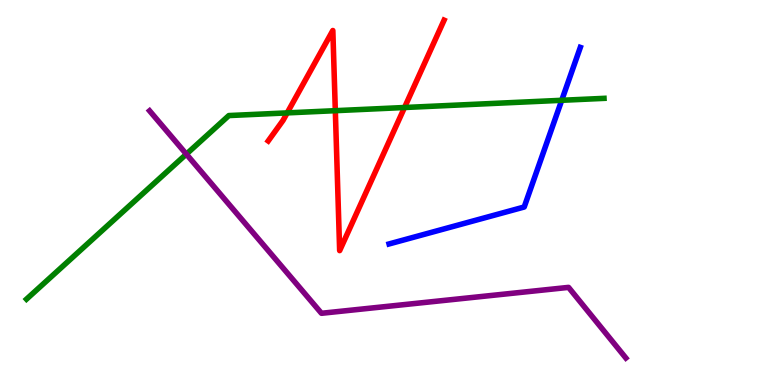[{'lines': ['blue', 'red'], 'intersections': []}, {'lines': ['green', 'red'], 'intersections': [{'x': 3.71, 'y': 7.07}, {'x': 4.33, 'y': 7.13}, {'x': 5.22, 'y': 7.21}]}, {'lines': ['purple', 'red'], 'intersections': []}, {'lines': ['blue', 'green'], 'intersections': [{'x': 7.25, 'y': 7.39}]}, {'lines': ['blue', 'purple'], 'intersections': []}, {'lines': ['green', 'purple'], 'intersections': [{'x': 2.4, 'y': 6.0}]}]